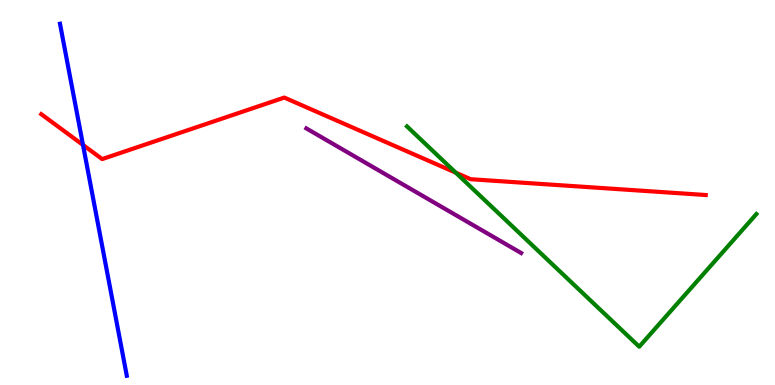[{'lines': ['blue', 'red'], 'intersections': [{'x': 1.07, 'y': 6.24}]}, {'lines': ['green', 'red'], 'intersections': [{'x': 5.88, 'y': 5.51}]}, {'lines': ['purple', 'red'], 'intersections': []}, {'lines': ['blue', 'green'], 'intersections': []}, {'lines': ['blue', 'purple'], 'intersections': []}, {'lines': ['green', 'purple'], 'intersections': []}]